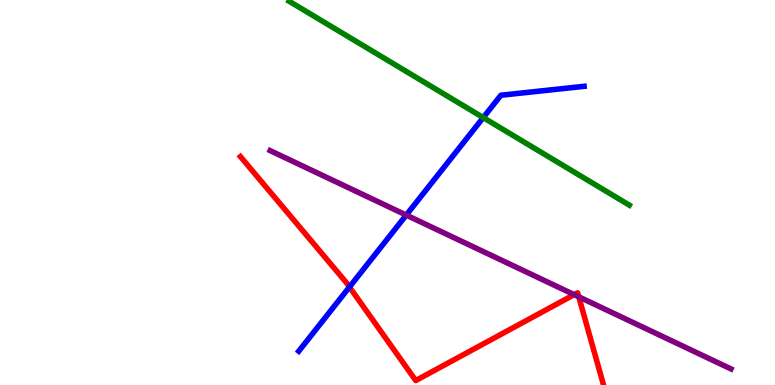[{'lines': ['blue', 'red'], 'intersections': [{'x': 4.51, 'y': 2.55}]}, {'lines': ['green', 'red'], 'intersections': []}, {'lines': ['purple', 'red'], 'intersections': [{'x': 7.41, 'y': 2.35}, {'x': 7.47, 'y': 2.29}]}, {'lines': ['blue', 'green'], 'intersections': [{'x': 6.24, 'y': 6.95}]}, {'lines': ['blue', 'purple'], 'intersections': [{'x': 5.24, 'y': 4.41}]}, {'lines': ['green', 'purple'], 'intersections': []}]